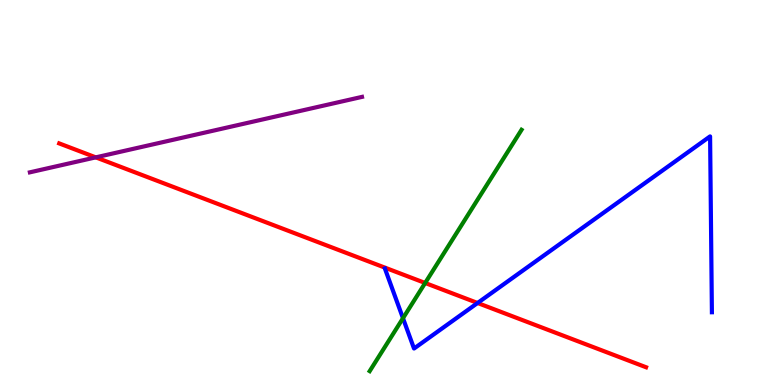[{'lines': ['blue', 'red'], 'intersections': [{'x': 6.16, 'y': 2.13}]}, {'lines': ['green', 'red'], 'intersections': [{'x': 5.49, 'y': 2.65}]}, {'lines': ['purple', 'red'], 'intersections': [{'x': 1.24, 'y': 5.91}]}, {'lines': ['blue', 'green'], 'intersections': [{'x': 5.2, 'y': 1.73}]}, {'lines': ['blue', 'purple'], 'intersections': []}, {'lines': ['green', 'purple'], 'intersections': []}]